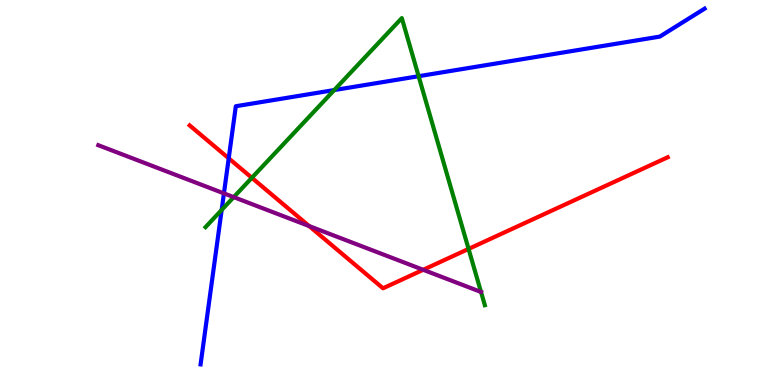[{'lines': ['blue', 'red'], 'intersections': [{'x': 2.95, 'y': 5.89}]}, {'lines': ['green', 'red'], 'intersections': [{'x': 3.25, 'y': 5.38}, {'x': 6.05, 'y': 3.53}]}, {'lines': ['purple', 'red'], 'intersections': [{'x': 3.99, 'y': 4.13}, {'x': 5.46, 'y': 2.99}]}, {'lines': ['blue', 'green'], 'intersections': [{'x': 2.86, 'y': 4.55}, {'x': 4.31, 'y': 7.66}, {'x': 5.4, 'y': 8.02}]}, {'lines': ['blue', 'purple'], 'intersections': [{'x': 2.89, 'y': 4.98}]}, {'lines': ['green', 'purple'], 'intersections': [{'x': 3.02, 'y': 4.88}, {'x': 6.21, 'y': 2.42}]}]